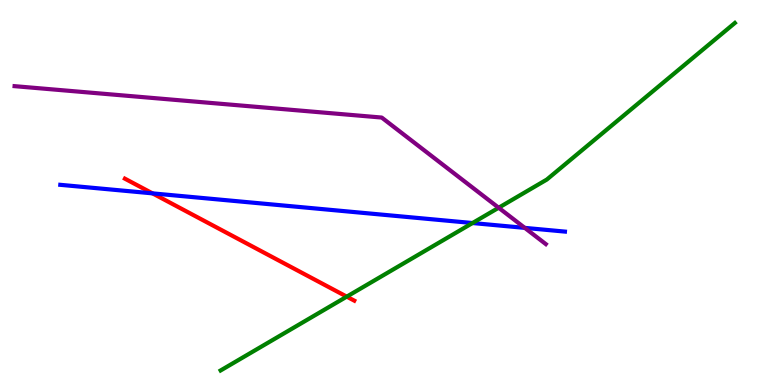[{'lines': ['blue', 'red'], 'intersections': [{'x': 1.97, 'y': 4.98}]}, {'lines': ['green', 'red'], 'intersections': [{'x': 4.47, 'y': 2.29}]}, {'lines': ['purple', 'red'], 'intersections': []}, {'lines': ['blue', 'green'], 'intersections': [{'x': 6.1, 'y': 4.21}]}, {'lines': ['blue', 'purple'], 'intersections': [{'x': 6.77, 'y': 4.08}]}, {'lines': ['green', 'purple'], 'intersections': [{'x': 6.43, 'y': 4.6}]}]